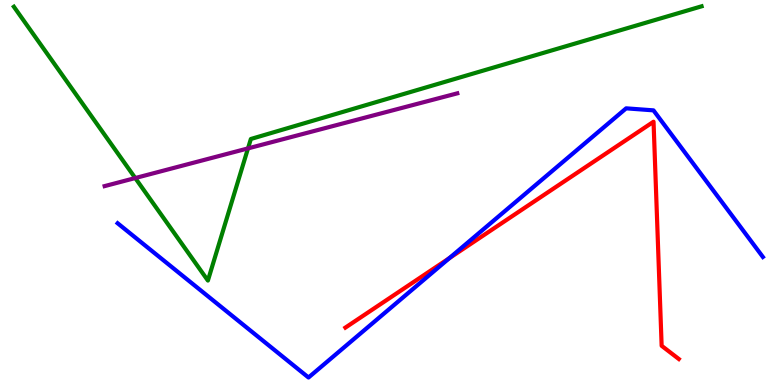[{'lines': ['blue', 'red'], 'intersections': [{'x': 5.8, 'y': 3.3}]}, {'lines': ['green', 'red'], 'intersections': []}, {'lines': ['purple', 'red'], 'intersections': []}, {'lines': ['blue', 'green'], 'intersections': []}, {'lines': ['blue', 'purple'], 'intersections': []}, {'lines': ['green', 'purple'], 'intersections': [{'x': 1.75, 'y': 5.38}, {'x': 3.2, 'y': 6.15}]}]